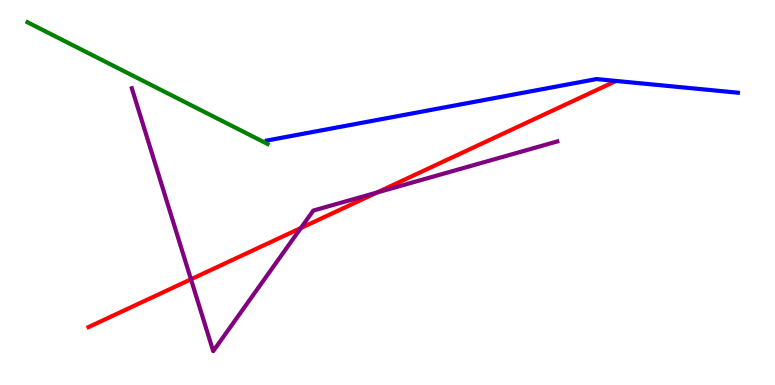[{'lines': ['blue', 'red'], 'intersections': []}, {'lines': ['green', 'red'], 'intersections': []}, {'lines': ['purple', 'red'], 'intersections': [{'x': 2.46, 'y': 2.75}, {'x': 3.88, 'y': 4.08}, {'x': 4.86, 'y': 5.0}]}, {'lines': ['blue', 'green'], 'intersections': []}, {'lines': ['blue', 'purple'], 'intersections': []}, {'lines': ['green', 'purple'], 'intersections': []}]